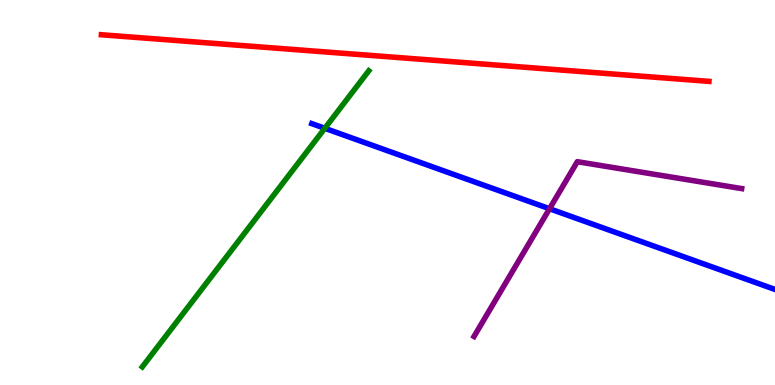[{'lines': ['blue', 'red'], 'intersections': []}, {'lines': ['green', 'red'], 'intersections': []}, {'lines': ['purple', 'red'], 'intersections': []}, {'lines': ['blue', 'green'], 'intersections': [{'x': 4.19, 'y': 6.67}]}, {'lines': ['blue', 'purple'], 'intersections': [{'x': 7.09, 'y': 4.58}]}, {'lines': ['green', 'purple'], 'intersections': []}]